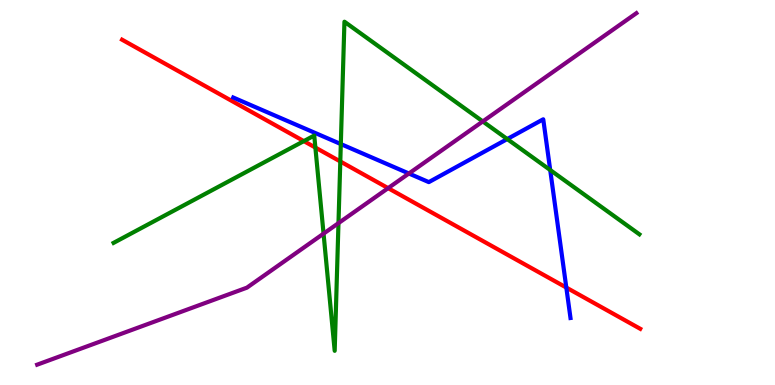[{'lines': ['blue', 'red'], 'intersections': [{'x': 7.31, 'y': 2.53}]}, {'lines': ['green', 'red'], 'intersections': [{'x': 3.92, 'y': 6.33}, {'x': 4.07, 'y': 6.17}, {'x': 4.39, 'y': 5.81}]}, {'lines': ['purple', 'red'], 'intersections': [{'x': 5.01, 'y': 5.11}]}, {'lines': ['blue', 'green'], 'intersections': [{'x': 4.4, 'y': 6.26}, {'x': 6.54, 'y': 6.39}, {'x': 7.1, 'y': 5.58}]}, {'lines': ['blue', 'purple'], 'intersections': [{'x': 5.28, 'y': 5.49}]}, {'lines': ['green', 'purple'], 'intersections': [{'x': 4.17, 'y': 3.93}, {'x': 4.37, 'y': 4.2}, {'x': 6.23, 'y': 6.85}]}]